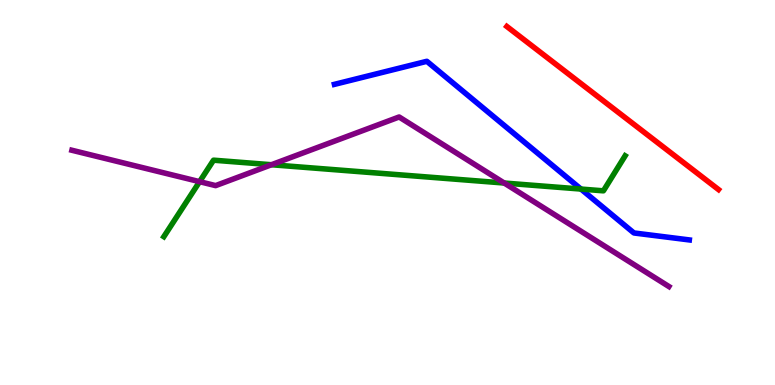[{'lines': ['blue', 'red'], 'intersections': []}, {'lines': ['green', 'red'], 'intersections': []}, {'lines': ['purple', 'red'], 'intersections': []}, {'lines': ['blue', 'green'], 'intersections': [{'x': 7.5, 'y': 5.09}]}, {'lines': ['blue', 'purple'], 'intersections': []}, {'lines': ['green', 'purple'], 'intersections': [{'x': 2.58, 'y': 5.28}, {'x': 3.5, 'y': 5.72}, {'x': 6.51, 'y': 5.25}]}]